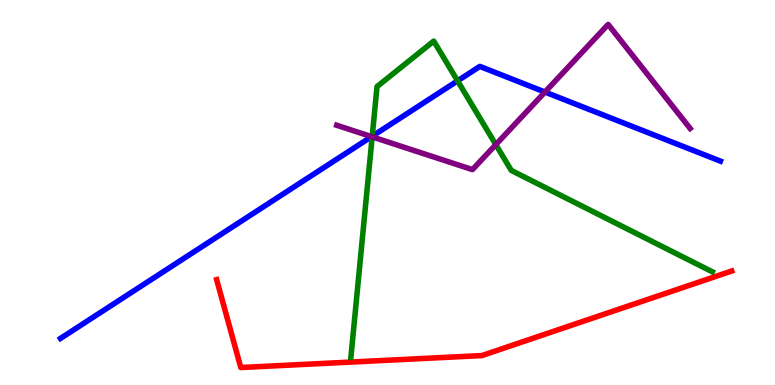[{'lines': ['blue', 'red'], 'intersections': []}, {'lines': ['green', 'red'], 'intersections': []}, {'lines': ['purple', 'red'], 'intersections': []}, {'lines': ['blue', 'green'], 'intersections': [{'x': 4.8, 'y': 6.46}, {'x': 5.9, 'y': 7.9}]}, {'lines': ['blue', 'purple'], 'intersections': [{'x': 4.79, 'y': 6.45}, {'x': 7.03, 'y': 7.61}]}, {'lines': ['green', 'purple'], 'intersections': [{'x': 4.8, 'y': 6.45}, {'x': 6.4, 'y': 6.24}]}]